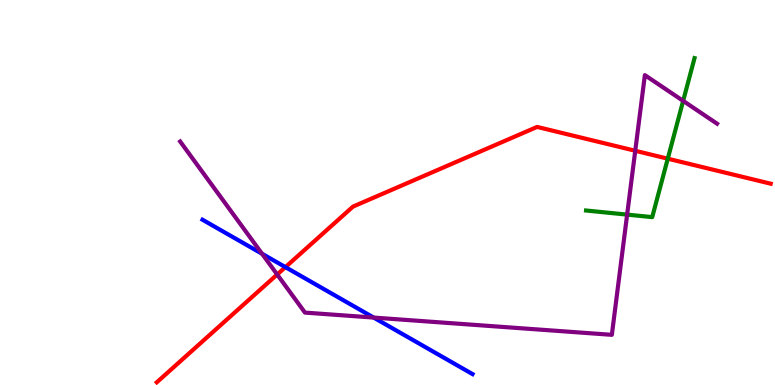[{'lines': ['blue', 'red'], 'intersections': [{'x': 3.68, 'y': 3.06}]}, {'lines': ['green', 'red'], 'intersections': [{'x': 8.62, 'y': 5.88}]}, {'lines': ['purple', 'red'], 'intersections': [{'x': 3.58, 'y': 2.87}, {'x': 8.2, 'y': 6.08}]}, {'lines': ['blue', 'green'], 'intersections': []}, {'lines': ['blue', 'purple'], 'intersections': [{'x': 3.38, 'y': 3.41}, {'x': 4.82, 'y': 1.75}]}, {'lines': ['green', 'purple'], 'intersections': [{'x': 8.09, 'y': 4.43}, {'x': 8.81, 'y': 7.38}]}]